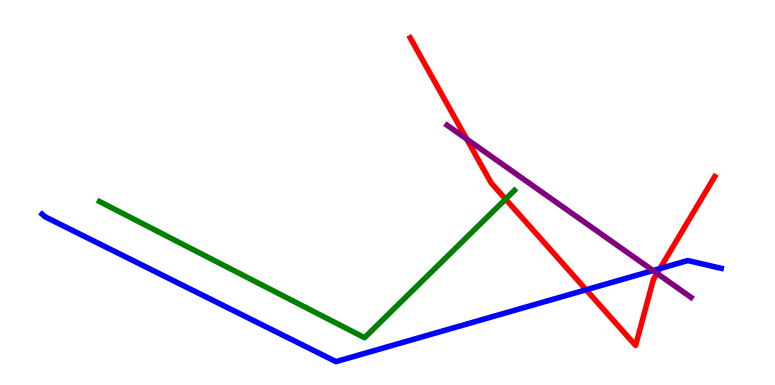[{'lines': ['blue', 'red'], 'intersections': [{'x': 7.56, 'y': 2.47}, {'x': 8.52, 'y': 3.02}]}, {'lines': ['green', 'red'], 'intersections': [{'x': 6.52, 'y': 4.83}]}, {'lines': ['purple', 'red'], 'intersections': [{'x': 6.02, 'y': 6.39}, {'x': 8.48, 'y': 2.9}]}, {'lines': ['blue', 'green'], 'intersections': []}, {'lines': ['blue', 'purple'], 'intersections': [{'x': 8.43, 'y': 2.97}]}, {'lines': ['green', 'purple'], 'intersections': []}]